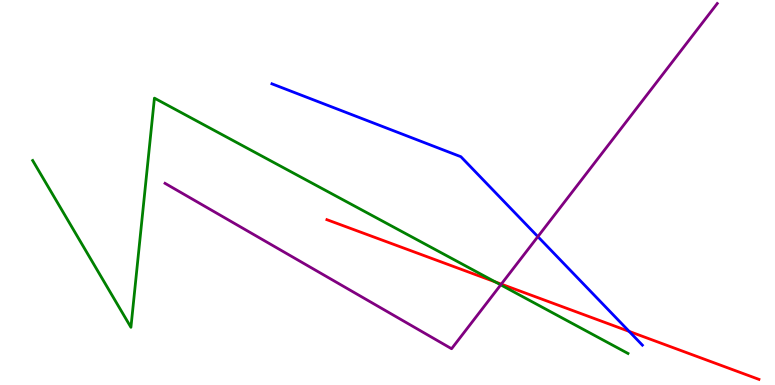[{'lines': ['blue', 'red'], 'intersections': [{'x': 8.12, 'y': 1.39}]}, {'lines': ['green', 'red'], 'intersections': [{'x': 6.39, 'y': 2.68}]}, {'lines': ['purple', 'red'], 'intersections': [{'x': 6.47, 'y': 2.62}]}, {'lines': ['blue', 'green'], 'intersections': []}, {'lines': ['blue', 'purple'], 'intersections': [{'x': 6.94, 'y': 3.85}]}, {'lines': ['green', 'purple'], 'intersections': [{'x': 6.46, 'y': 2.6}]}]